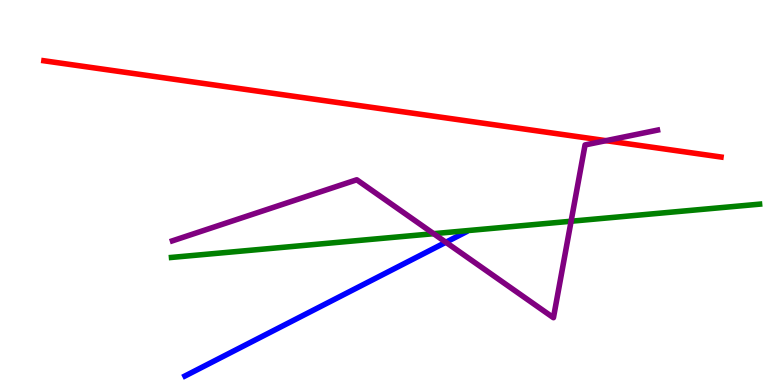[{'lines': ['blue', 'red'], 'intersections': []}, {'lines': ['green', 'red'], 'intersections': []}, {'lines': ['purple', 'red'], 'intersections': [{'x': 7.82, 'y': 6.35}]}, {'lines': ['blue', 'green'], 'intersections': []}, {'lines': ['blue', 'purple'], 'intersections': [{'x': 5.75, 'y': 3.71}]}, {'lines': ['green', 'purple'], 'intersections': [{'x': 5.6, 'y': 3.93}, {'x': 7.37, 'y': 4.25}]}]